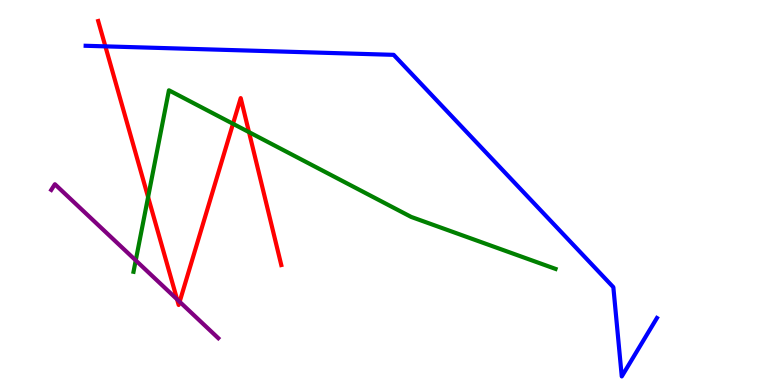[{'lines': ['blue', 'red'], 'intersections': [{'x': 1.36, 'y': 8.8}]}, {'lines': ['green', 'red'], 'intersections': [{'x': 1.91, 'y': 4.88}, {'x': 3.01, 'y': 6.78}, {'x': 3.21, 'y': 6.57}]}, {'lines': ['purple', 'red'], 'intersections': [{'x': 2.28, 'y': 2.23}, {'x': 2.32, 'y': 2.16}]}, {'lines': ['blue', 'green'], 'intersections': []}, {'lines': ['blue', 'purple'], 'intersections': []}, {'lines': ['green', 'purple'], 'intersections': [{'x': 1.75, 'y': 3.24}]}]